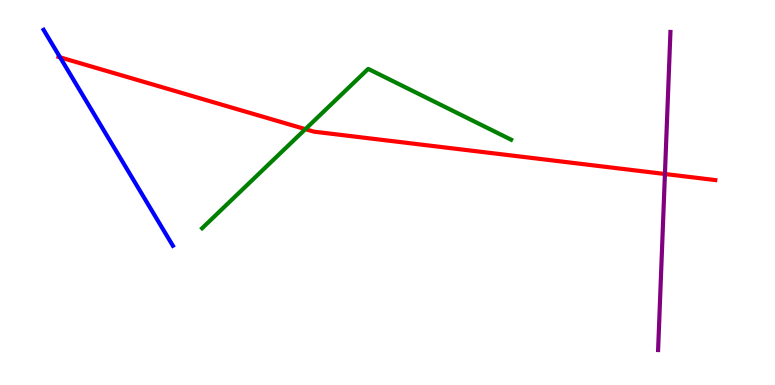[{'lines': ['blue', 'red'], 'intersections': [{'x': 0.775, 'y': 8.51}]}, {'lines': ['green', 'red'], 'intersections': [{'x': 3.94, 'y': 6.65}]}, {'lines': ['purple', 'red'], 'intersections': [{'x': 8.58, 'y': 5.48}]}, {'lines': ['blue', 'green'], 'intersections': []}, {'lines': ['blue', 'purple'], 'intersections': []}, {'lines': ['green', 'purple'], 'intersections': []}]